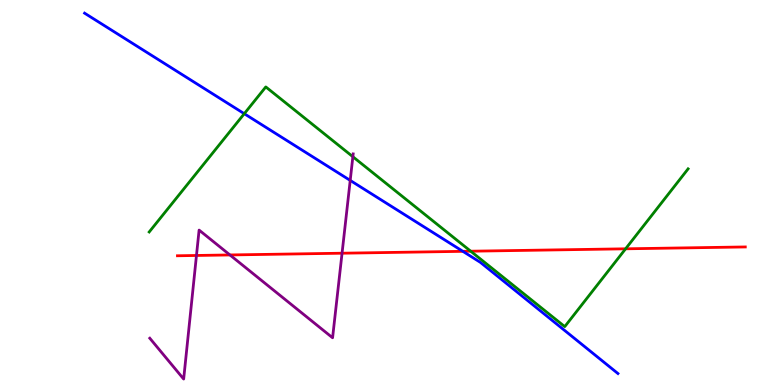[{'lines': ['blue', 'red'], 'intersections': [{'x': 5.97, 'y': 3.47}]}, {'lines': ['green', 'red'], 'intersections': [{'x': 6.07, 'y': 3.48}, {'x': 8.07, 'y': 3.54}]}, {'lines': ['purple', 'red'], 'intersections': [{'x': 2.54, 'y': 3.36}, {'x': 2.97, 'y': 3.38}, {'x': 4.41, 'y': 3.42}]}, {'lines': ['blue', 'green'], 'intersections': [{'x': 3.15, 'y': 7.05}]}, {'lines': ['blue', 'purple'], 'intersections': [{'x': 4.52, 'y': 5.31}]}, {'lines': ['green', 'purple'], 'intersections': [{'x': 4.55, 'y': 5.93}]}]